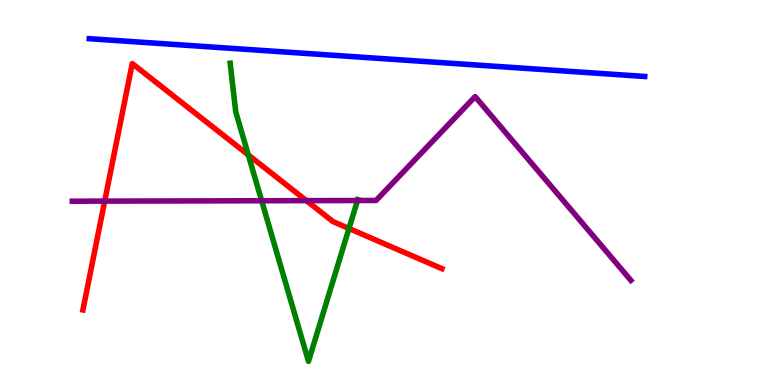[{'lines': ['blue', 'red'], 'intersections': []}, {'lines': ['green', 'red'], 'intersections': [{'x': 3.2, 'y': 5.98}, {'x': 4.5, 'y': 4.07}]}, {'lines': ['purple', 'red'], 'intersections': [{'x': 1.35, 'y': 4.78}, {'x': 3.95, 'y': 4.79}]}, {'lines': ['blue', 'green'], 'intersections': []}, {'lines': ['blue', 'purple'], 'intersections': []}, {'lines': ['green', 'purple'], 'intersections': [{'x': 3.38, 'y': 4.79}, {'x': 4.61, 'y': 4.79}]}]